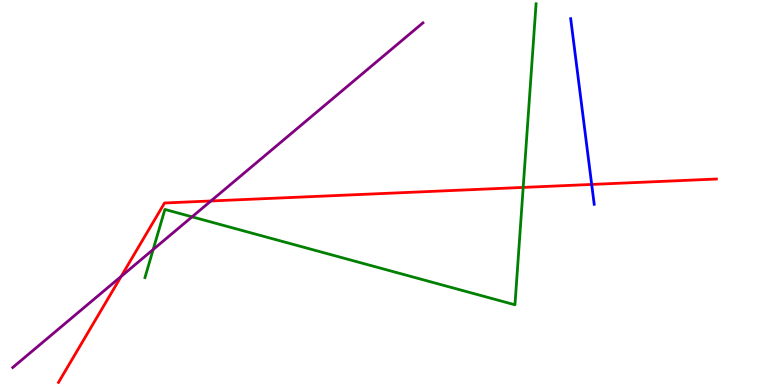[{'lines': ['blue', 'red'], 'intersections': [{'x': 7.63, 'y': 5.21}]}, {'lines': ['green', 'red'], 'intersections': [{'x': 6.75, 'y': 5.13}]}, {'lines': ['purple', 'red'], 'intersections': [{'x': 1.56, 'y': 2.82}, {'x': 2.72, 'y': 4.78}]}, {'lines': ['blue', 'green'], 'intersections': []}, {'lines': ['blue', 'purple'], 'intersections': []}, {'lines': ['green', 'purple'], 'intersections': [{'x': 1.98, 'y': 3.52}, {'x': 2.48, 'y': 4.37}]}]